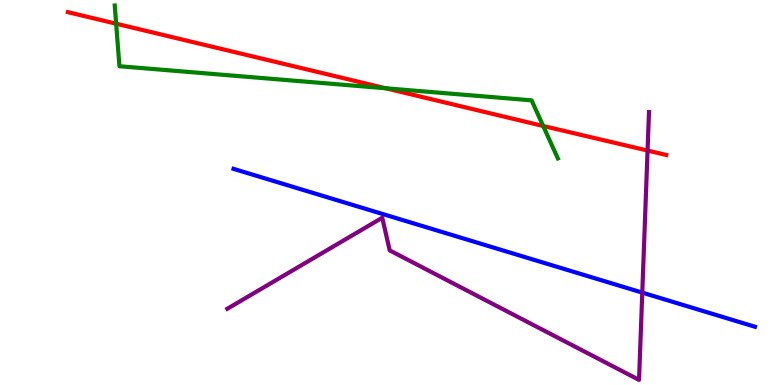[{'lines': ['blue', 'red'], 'intersections': []}, {'lines': ['green', 'red'], 'intersections': [{'x': 1.5, 'y': 9.38}, {'x': 4.98, 'y': 7.71}, {'x': 7.01, 'y': 6.73}]}, {'lines': ['purple', 'red'], 'intersections': [{'x': 8.36, 'y': 6.09}]}, {'lines': ['blue', 'green'], 'intersections': []}, {'lines': ['blue', 'purple'], 'intersections': [{'x': 8.29, 'y': 2.4}]}, {'lines': ['green', 'purple'], 'intersections': []}]